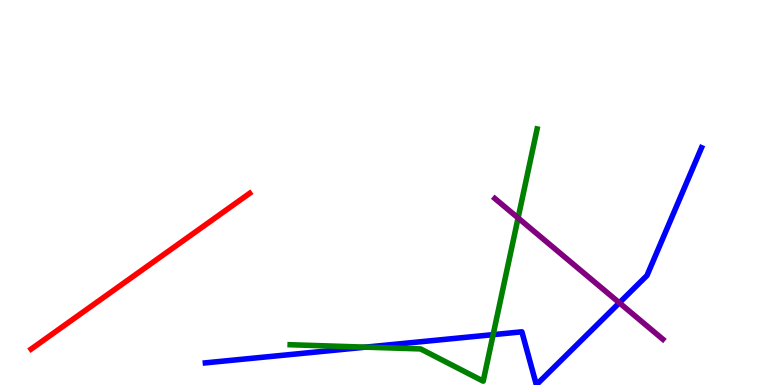[{'lines': ['blue', 'red'], 'intersections': []}, {'lines': ['green', 'red'], 'intersections': []}, {'lines': ['purple', 'red'], 'intersections': []}, {'lines': ['blue', 'green'], 'intersections': [{'x': 4.72, 'y': 0.983}, {'x': 6.36, 'y': 1.31}]}, {'lines': ['blue', 'purple'], 'intersections': [{'x': 7.99, 'y': 2.13}]}, {'lines': ['green', 'purple'], 'intersections': [{'x': 6.68, 'y': 4.34}]}]